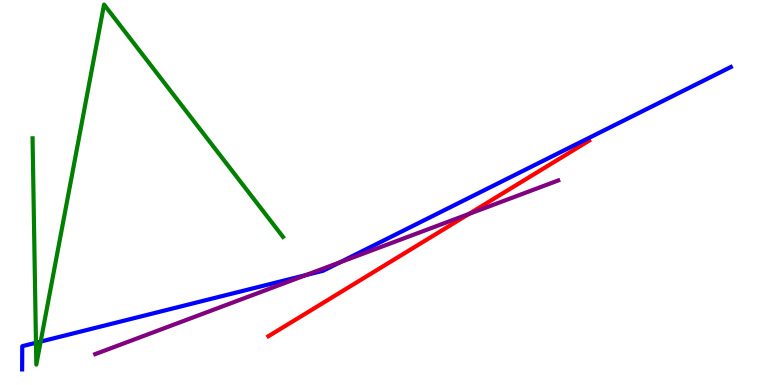[{'lines': ['blue', 'red'], 'intersections': []}, {'lines': ['green', 'red'], 'intersections': []}, {'lines': ['purple', 'red'], 'intersections': [{'x': 6.05, 'y': 4.44}]}, {'lines': ['blue', 'green'], 'intersections': [{'x': 0.464, 'y': 1.1}, {'x': 0.525, 'y': 1.13}]}, {'lines': ['blue', 'purple'], 'intersections': [{'x': 3.95, 'y': 2.86}, {'x': 4.39, 'y': 3.19}]}, {'lines': ['green', 'purple'], 'intersections': []}]